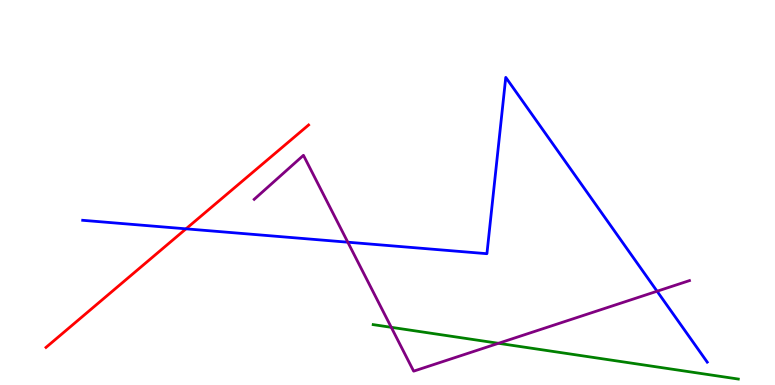[{'lines': ['blue', 'red'], 'intersections': [{'x': 2.4, 'y': 4.06}]}, {'lines': ['green', 'red'], 'intersections': []}, {'lines': ['purple', 'red'], 'intersections': []}, {'lines': ['blue', 'green'], 'intersections': []}, {'lines': ['blue', 'purple'], 'intersections': [{'x': 4.49, 'y': 3.71}, {'x': 8.48, 'y': 2.44}]}, {'lines': ['green', 'purple'], 'intersections': [{'x': 5.05, 'y': 1.5}, {'x': 6.43, 'y': 1.08}]}]